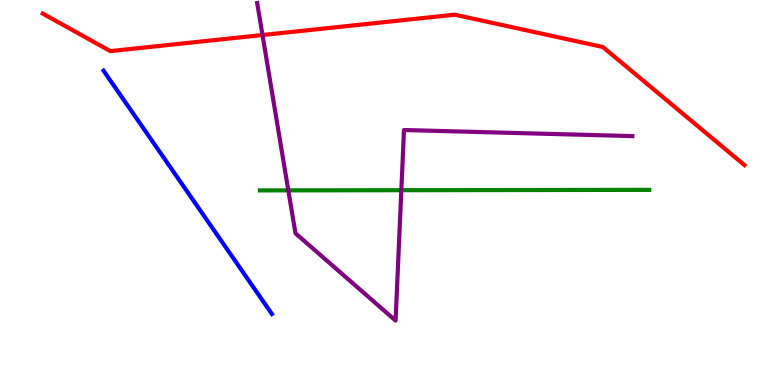[{'lines': ['blue', 'red'], 'intersections': []}, {'lines': ['green', 'red'], 'intersections': []}, {'lines': ['purple', 'red'], 'intersections': [{'x': 3.39, 'y': 9.09}]}, {'lines': ['blue', 'green'], 'intersections': []}, {'lines': ['blue', 'purple'], 'intersections': []}, {'lines': ['green', 'purple'], 'intersections': [{'x': 3.72, 'y': 5.06}, {'x': 5.18, 'y': 5.06}]}]